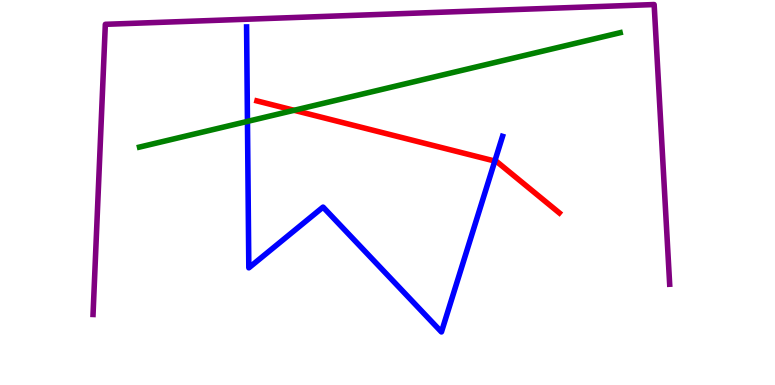[{'lines': ['blue', 'red'], 'intersections': [{'x': 6.38, 'y': 5.82}]}, {'lines': ['green', 'red'], 'intersections': [{'x': 3.79, 'y': 7.14}]}, {'lines': ['purple', 'red'], 'intersections': []}, {'lines': ['blue', 'green'], 'intersections': [{'x': 3.19, 'y': 6.85}]}, {'lines': ['blue', 'purple'], 'intersections': []}, {'lines': ['green', 'purple'], 'intersections': []}]